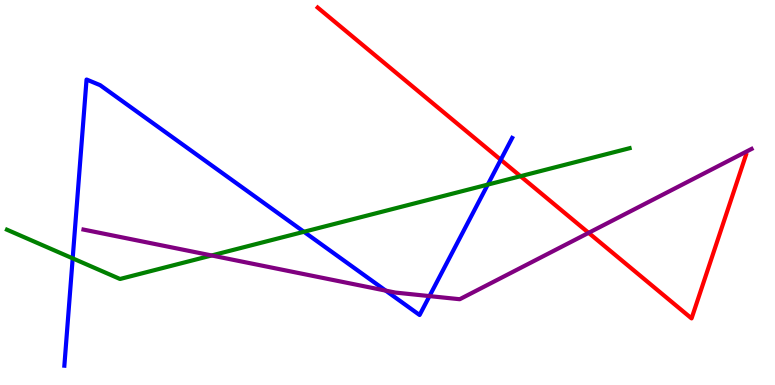[{'lines': ['blue', 'red'], 'intersections': [{'x': 6.46, 'y': 5.85}]}, {'lines': ['green', 'red'], 'intersections': [{'x': 6.72, 'y': 5.42}]}, {'lines': ['purple', 'red'], 'intersections': [{'x': 7.6, 'y': 3.95}]}, {'lines': ['blue', 'green'], 'intersections': [{'x': 0.938, 'y': 3.29}, {'x': 3.92, 'y': 3.98}, {'x': 6.29, 'y': 5.21}]}, {'lines': ['blue', 'purple'], 'intersections': [{'x': 4.98, 'y': 2.45}, {'x': 5.54, 'y': 2.31}]}, {'lines': ['green', 'purple'], 'intersections': [{'x': 2.73, 'y': 3.36}]}]